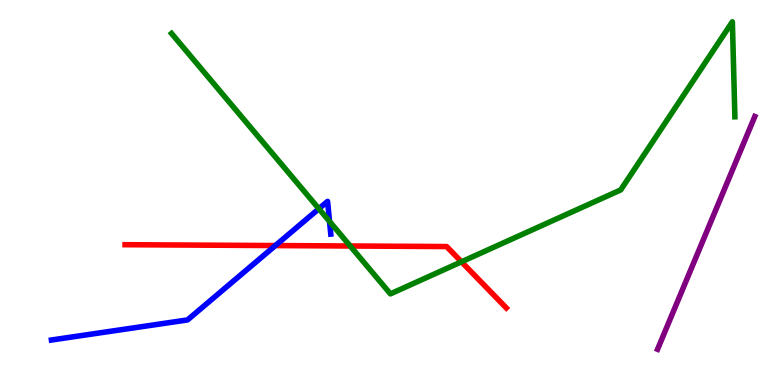[{'lines': ['blue', 'red'], 'intersections': [{'x': 3.55, 'y': 3.62}]}, {'lines': ['green', 'red'], 'intersections': [{'x': 4.52, 'y': 3.61}, {'x': 5.95, 'y': 3.2}]}, {'lines': ['purple', 'red'], 'intersections': []}, {'lines': ['blue', 'green'], 'intersections': [{'x': 4.11, 'y': 4.58}, {'x': 4.25, 'y': 4.25}]}, {'lines': ['blue', 'purple'], 'intersections': []}, {'lines': ['green', 'purple'], 'intersections': []}]